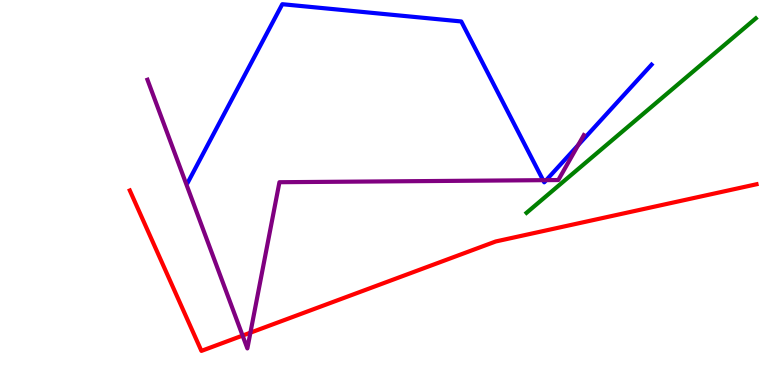[{'lines': ['blue', 'red'], 'intersections': []}, {'lines': ['green', 'red'], 'intersections': []}, {'lines': ['purple', 'red'], 'intersections': [{'x': 3.13, 'y': 1.28}, {'x': 3.23, 'y': 1.36}]}, {'lines': ['blue', 'green'], 'intersections': []}, {'lines': ['blue', 'purple'], 'intersections': [{'x': 7.01, 'y': 5.32}, {'x': 7.05, 'y': 5.32}, {'x': 7.46, 'y': 6.23}]}, {'lines': ['green', 'purple'], 'intersections': []}]